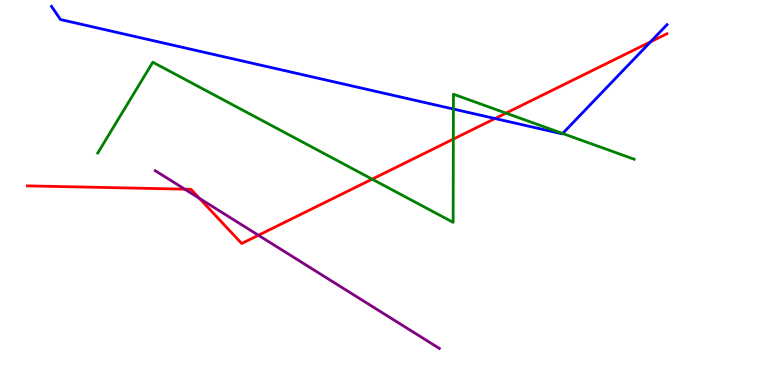[{'lines': ['blue', 'red'], 'intersections': [{'x': 6.39, 'y': 6.92}, {'x': 8.39, 'y': 8.91}]}, {'lines': ['green', 'red'], 'intersections': [{'x': 4.8, 'y': 5.35}, {'x': 5.85, 'y': 6.39}, {'x': 6.53, 'y': 7.06}]}, {'lines': ['purple', 'red'], 'intersections': [{'x': 2.38, 'y': 5.09}, {'x': 2.57, 'y': 4.85}, {'x': 3.33, 'y': 3.89}]}, {'lines': ['blue', 'green'], 'intersections': [{'x': 5.85, 'y': 7.17}, {'x': 7.26, 'y': 6.53}]}, {'lines': ['blue', 'purple'], 'intersections': []}, {'lines': ['green', 'purple'], 'intersections': []}]